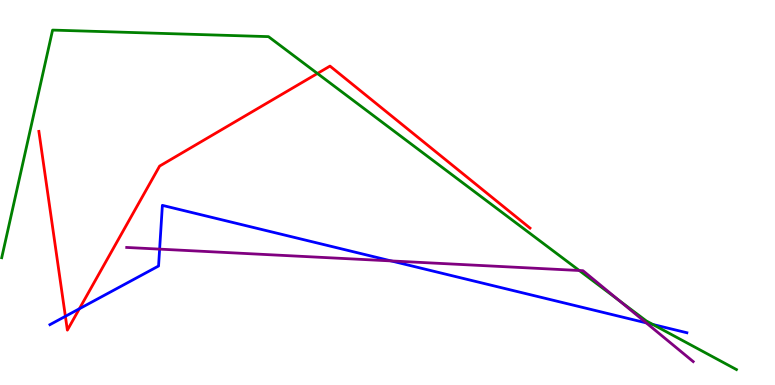[{'lines': ['blue', 'red'], 'intersections': [{'x': 0.844, 'y': 1.78}, {'x': 1.02, 'y': 1.98}]}, {'lines': ['green', 'red'], 'intersections': [{'x': 4.1, 'y': 8.09}]}, {'lines': ['purple', 'red'], 'intersections': []}, {'lines': ['blue', 'green'], 'intersections': [{'x': 8.42, 'y': 1.57}]}, {'lines': ['blue', 'purple'], 'intersections': [{'x': 2.06, 'y': 3.53}, {'x': 5.05, 'y': 3.22}, {'x': 8.34, 'y': 1.61}]}, {'lines': ['green', 'purple'], 'intersections': [{'x': 7.47, 'y': 2.97}, {'x': 7.98, 'y': 2.2}]}]